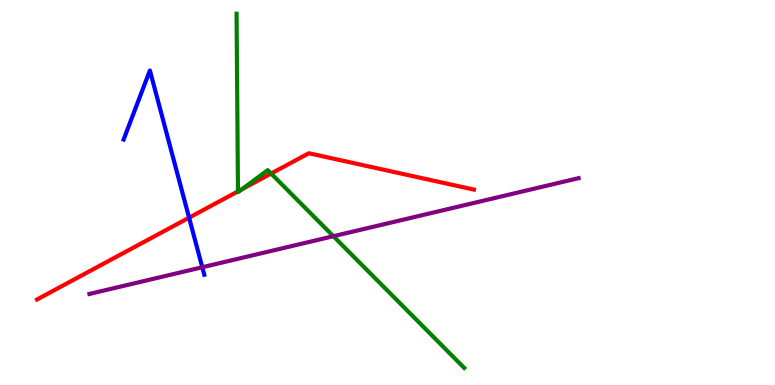[{'lines': ['blue', 'red'], 'intersections': [{'x': 2.44, 'y': 4.35}]}, {'lines': ['green', 'red'], 'intersections': [{'x': 3.07, 'y': 5.03}, {'x': 3.12, 'y': 5.08}, {'x': 3.5, 'y': 5.49}]}, {'lines': ['purple', 'red'], 'intersections': []}, {'lines': ['blue', 'green'], 'intersections': []}, {'lines': ['blue', 'purple'], 'intersections': [{'x': 2.61, 'y': 3.06}]}, {'lines': ['green', 'purple'], 'intersections': [{'x': 4.3, 'y': 3.86}]}]